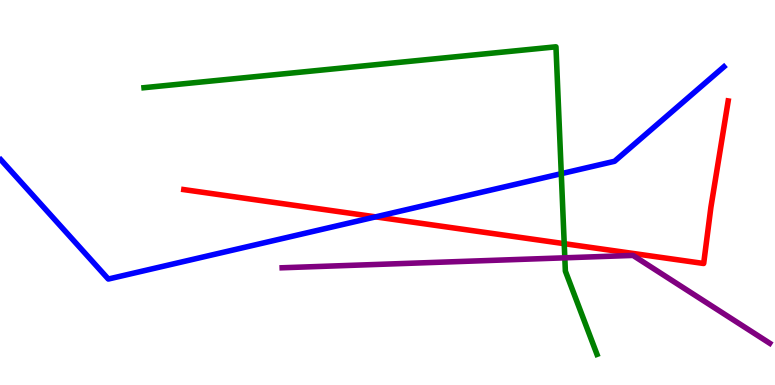[{'lines': ['blue', 'red'], 'intersections': [{'x': 4.85, 'y': 4.37}]}, {'lines': ['green', 'red'], 'intersections': [{'x': 7.28, 'y': 3.67}]}, {'lines': ['purple', 'red'], 'intersections': []}, {'lines': ['blue', 'green'], 'intersections': [{'x': 7.24, 'y': 5.49}]}, {'lines': ['blue', 'purple'], 'intersections': []}, {'lines': ['green', 'purple'], 'intersections': [{'x': 7.29, 'y': 3.3}]}]